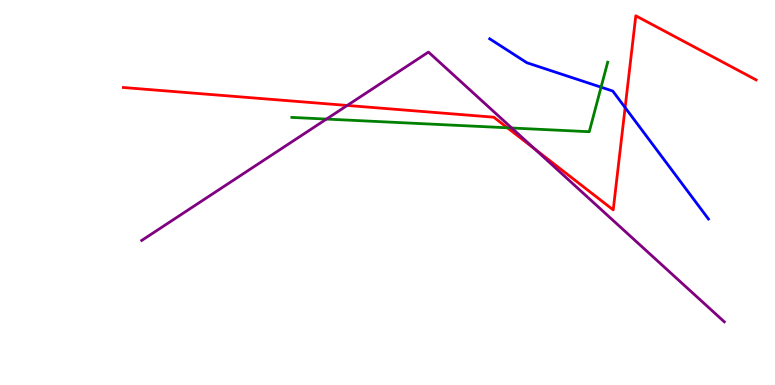[{'lines': ['blue', 'red'], 'intersections': [{'x': 8.07, 'y': 7.21}]}, {'lines': ['green', 'red'], 'intersections': [{'x': 6.55, 'y': 6.68}]}, {'lines': ['purple', 'red'], 'intersections': [{'x': 4.48, 'y': 7.26}, {'x': 6.9, 'y': 6.13}]}, {'lines': ['blue', 'green'], 'intersections': [{'x': 7.76, 'y': 7.74}]}, {'lines': ['blue', 'purple'], 'intersections': []}, {'lines': ['green', 'purple'], 'intersections': [{'x': 4.21, 'y': 6.91}, {'x': 6.6, 'y': 6.68}]}]